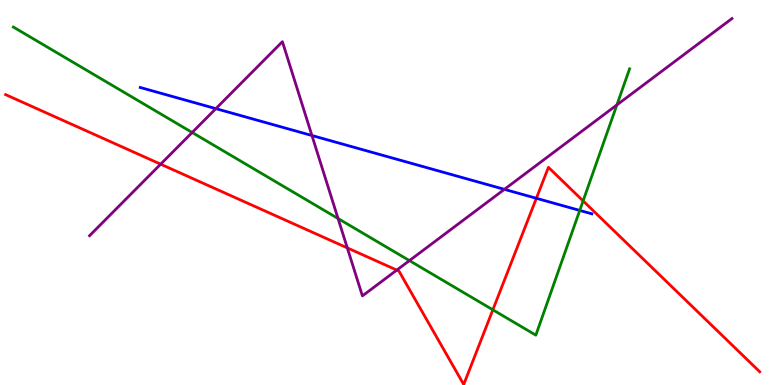[{'lines': ['blue', 'red'], 'intersections': [{'x': 6.92, 'y': 4.85}]}, {'lines': ['green', 'red'], 'intersections': [{'x': 6.36, 'y': 1.95}, {'x': 7.52, 'y': 4.78}]}, {'lines': ['purple', 'red'], 'intersections': [{'x': 2.07, 'y': 5.74}, {'x': 4.48, 'y': 3.56}, {'x': 5.12, 'y': 2.98}]}, {'lines': ['blue', 'green'], 'intersections': [{'x': 7.48, 'y': 4.53}]}, {'lines': ['blue', 'purple'], 'intersections': [{'x': 2.79, 'y': 7.18}, {'x': 4.02, 'y': 6.48}, {'x': 6.51, 'y': 5.08}]}, {'lines': ['green', 'purple'], 'intersections': [{'x': 2.48, 'y': 6.56}, {'x': 4.36, 'y': 4.32}, {'x': 5.28, 'y': 3.23}, {'x': 7.96, 'y': 7.27}]}]